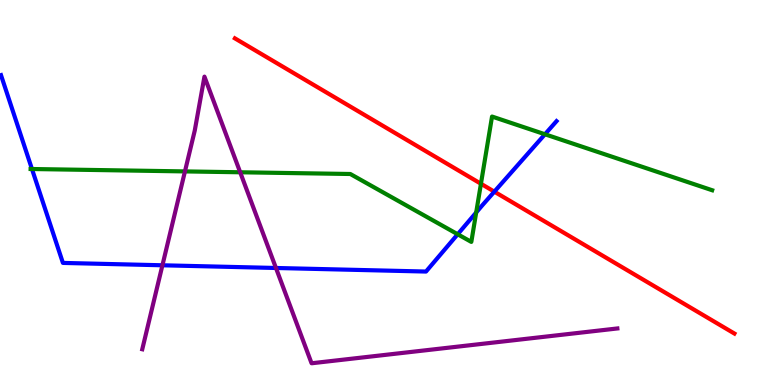[{'lines': ['blue', 'red'], 'intersections': [{'x': 6.38, 'y': 5.02}]}, {'lines': ['green', 'red'], 'intersections': [{'x': 6.21, 'y': 5.23}]}, {'lines': ['purple', 'red'], 'intersections': []}, {'lines': ['blue', 'green'], 'intersections': [{'x': 0.412, 'y': 5.61}, {'x': 5.91, 'y': 3.92}, {'x': 6.14, 'y': 4.48}, {'x': 7.03, 'y': 6.51}]}, {'lines': ['blue', 'purple'], 'intersections': [{'x': 2.1, 'y': 3.11}, {'x': 3.56, 'y': 3.04}]}, {'lines': ['green', 'purple'], 'intersections': [{'x': 2.39, 'y': 5.55}, {'x': 3.1, 'y': 5.53}]}]